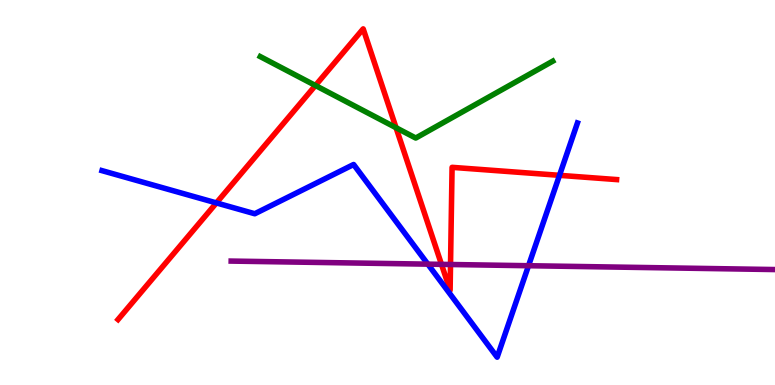[{'lines': ['blue', 'red'], 'intersections': [{'x': 2.79, 'y': 4.73}, {'x': 7.22, 'y': 5.45}]}, {'lines': ['green', 'red'], 'intersections': [{'x': 4.07, 'y': 7.78}, {'x': 5.11, 'y': 6.68}]}, {'lines': ['purple', 'red'], 'intersections': [{'x': 5.7, 'y': 3.13}, {'x': 5.81, 'y': 3.13}]}, {'lines': ['blue', 'green'], 'intersections': []}, {'lines': ['blue', 'purple'], 'intersections': [{'x': 5.52, 'y': 3.14}, {'x': 6.82, 'y': 3.1}]}, {'lines': ['green', 'purple'], 'intersections': []}]